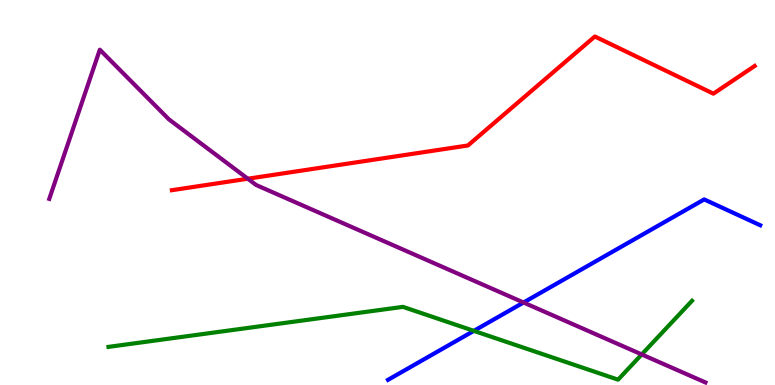[{'lines': ['blue', 'red'], 'intersections': []}, {'lines': ['green', 'red'], 'intersections': []}, {'lines': ['purple', 'red'], 'intersections': [{'x': 3.2, 'y': 5.36}]}, {'lines': ['blue', 'green'], 'intersections': [{'x': 6.11, 'y': 1.41}]}, {'lines': ['blue', 'purple'], 'intersections': [{'x': 6.76, 'y': 2.14}]}, {'lines': ['green', 'purple'], 'intersections': [{'x': 8.28, 'y': 0.794}]}]